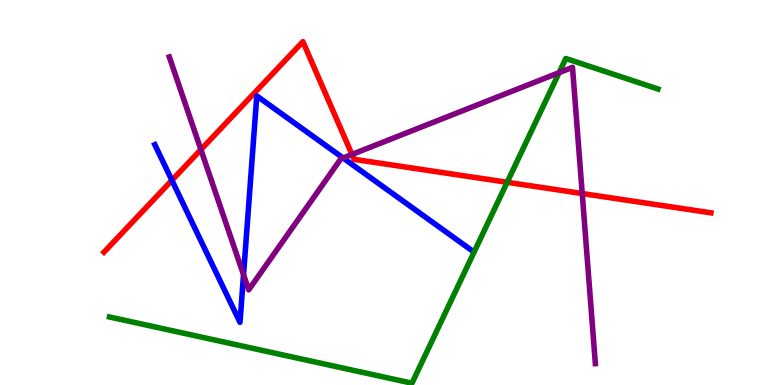[{'lines': ['blue', 'red'], 'intersections': [{'x': 2.22, 'y': 5.32}]}, {'lines': ['green', 'red'], 'intersections': [{'x': 6.54, 'y': 5.27}]}, {'lines': ['purple', 'red'], 'intersections': [{'x': 2.59, 'y': 6.11}, {'x': 4.54, 'y': 5.99}, {'x': 7.51, 'y': 4.97}]}, {'lines': ['blue', 'green'], 'intersections': []}, {'lines': ['blue', 'purple'], 'intersections': [{'x': 3.14, 'y': 2.86}, {'x': 4.43, 'y': 5.9}]}, {'lines': ['green', 'purple'], 'intersections': [{'x': 7.21, 'y': 8.11}]}]